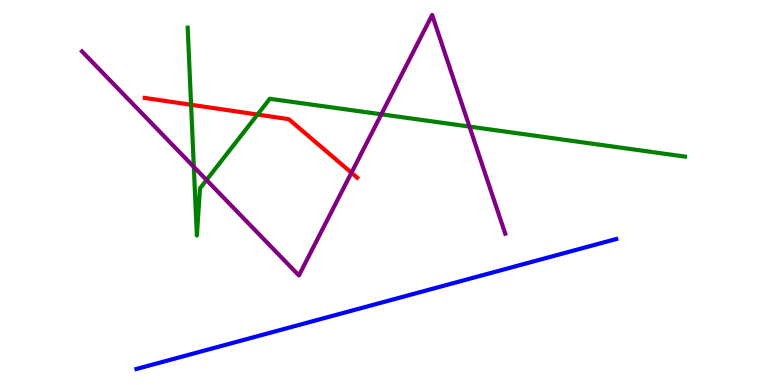[{'lines': ['blue', 'red'], 'intersections': []}, {'lines': ['green', 'red'], 'intersections': [{'x': 2.47, 'y': 7.28}, {'x': 3.32, 'y': 7.02}]}, {'lines': ['purple', 'red'], 'intersections': [{'x': 4.53, 'y': 5.51}]}, {'lines': ['blue', 'green'], 'intersections': []}, {'lines': ['blue', 'purple'], 'intersections': []}, {'lines': ['green', 'purple'], 'intersections': [{'x': 2.5, 'y': 5.67}, {'x': 2.66, 'y': 5.32}, {'x': 4.92, 'y': 7.03}, {'x': 6.06, 'y': 6.71}]}]